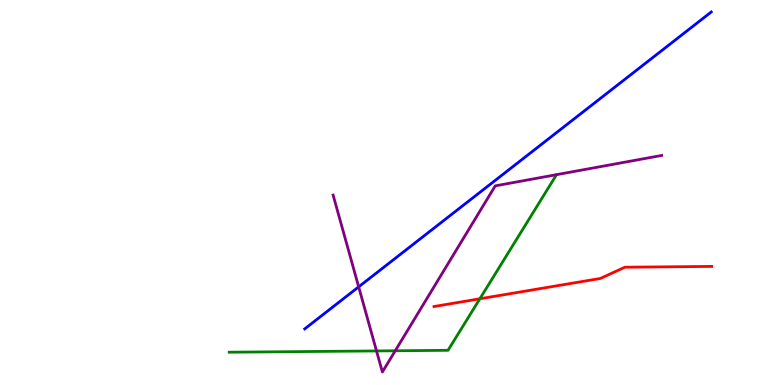[{'lines': ['blue', 'red'], 'intersections': []}, {'lines': ['green', 'red'], 'intersections': [{'x': 6.19, 'y': 2.24}]}, {'lines': ['purple', 'red'], 'intersections': []}, {'lines': ['blue', 'green'], 'intersections': []}, {'lines': ['blue', 'purple'], 'intersections': [{'x': 4.63, 'y': 2.55}]}, {'lines': ['green', 'purple'], 'intersections': [{'x': 4.86, 'y': 0.885}, {'x': 5.1, 'y': 0.889}]}]